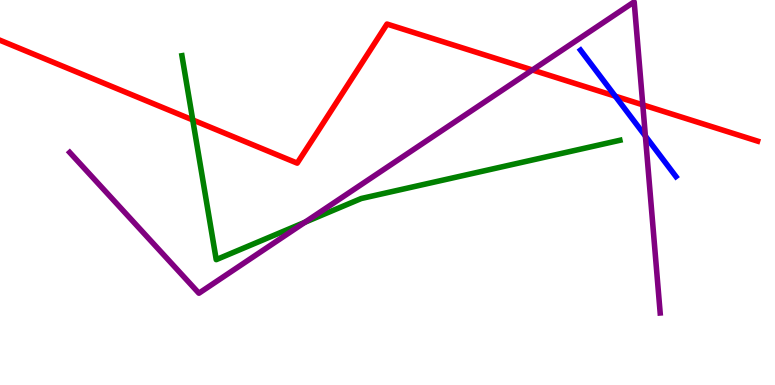[{'lines': ['blue', 'red'], 'intersections': [{'x': 7.94, 'y': 7.5}]}, {'lines': ['green', 'red'], 'intersections': [{'x': 2.49, 'y': 6.88}]}, {'lines': ['purple', 'red'], 'intersections': [{'x': 6.87, 'y': 8.18}, {'x': 8.29, 'y': 7.28}]}, {'lines': ['blue', 'green'], 'intersections': []}, {'lines': ['blue', 'purple'], 'intersections': [{'x': 8.33, 'y': 6.47}]}, {'lines': ['green', 'purple'], 'intersections': [{'x': 3.93, 'y': 4.23}]}]